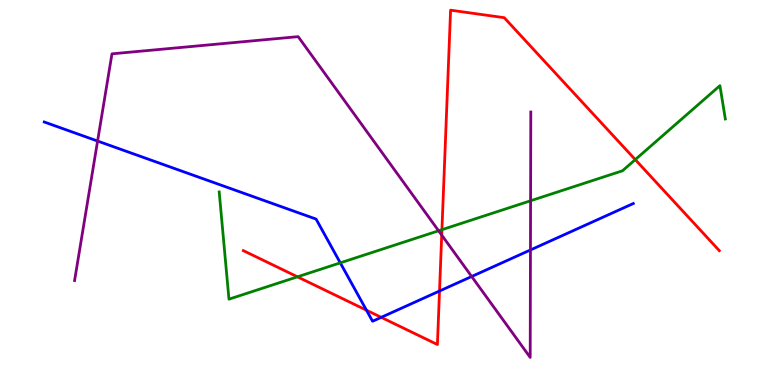[{'lines': ['blue', 'red'], 'intersections': [{'x': 4.73, 'y': 1.94}, {'x': 4.92, 'y': 1.76}, {'x': 5.67, 'y': 2.44}]}, {'lines': ['green', 'red'], 'intersections': [{'x': 3.84, 'y': 2.81}, {'x': 5.7, 'y': 4.03}, {'x': 8.2, 'y': 5.85}]}, {'lines': ['purple', 'red'], 'intersections': [{'x': 5.7, 'y': 3.89}]}, {'lines': ['blue', 'green'], 'intersections': [{'x': 4.39, 'y': 3.17}]}, {'lines': ['blue', 'purple'], 'intersections': [{'x': 1.26, 'y': 6.34}, {'x': 6.09, 'y': 2.82}, {'x': 6.84, 'y': 3.51}]}, {'lines': ['green', 'purple'], 'intersections': [{'x': 5.66, 'y': 4.01}, {'x': 6.85, 'y': 4.79}]}]